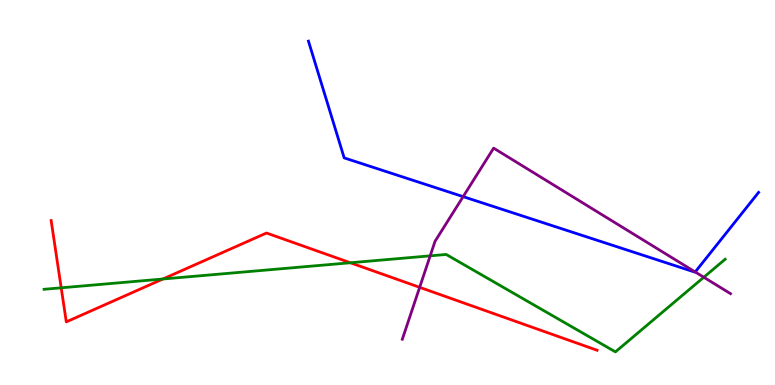[{'lines': ['blue', 'red'], 'intersections': []}, {'lines': ['green', 'red'], 'intersections': [{'x': 0.79, 'y': 2.52}, {'x': 2.1, 'y': 2.75}, {'x': 4.52, 'y': 3.18}]}, {'lines': ['purple', 'red'], 'intersections': [{'x': 5.41, 'y': 2.54}]}, {'lines': ['blue', 'green'], 'intersections': []}, {'lines': ['blue', 'purple'], 'intersections': [{'x': 5.98, 'y': 4.89}, {'x': 8.97, 'y': 2.94}]}, {'lines': ['green', 'purple'], 'intersections': [{'x': 5.55, 'y': 3.35}, {'x': 9.08, 'y': 2.8}]}]